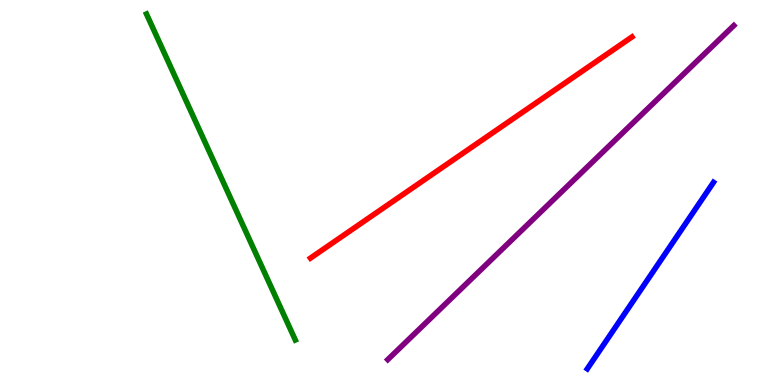[{'lines': ['blue', 'red'], 'intersections': []}, {'lines': ['green', 'red'], 'intersections': []}, {'lines': ['purple', 'red'], 'intersections': []}, {'lines': ['blue', 'green'], 'intersections': []}, {'lines': ['blue', 'purple'], 'intersections': []}, {'lines': ['green', 'purple'], 'intersections': []}]